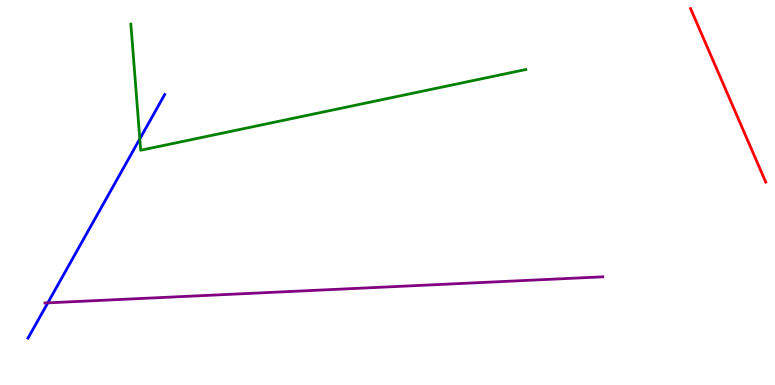[{'lines': ['blue', 'red'], 'intersections': []}, {'lines': ['green', 'red'], 'intersections': []}, {'lines': ['purple', 'red'], 'intersections': []}, {'lines': ['blue', 'green'], 'intersections': [{'x': 1.8, 'y': 6.39}]}, {'lines': ['blue', 'purple'], 'intersections': [{'x': 0.617, 'y': 2.13}]}, {'lines': ['green', 'purple'], 'intersections': []}]